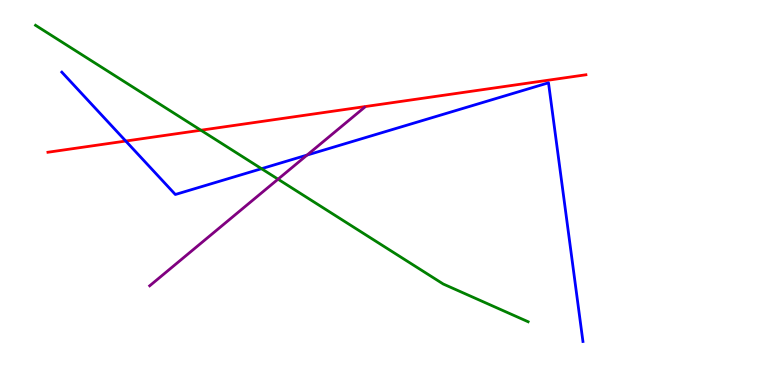[{'lines': ['blue', 'red'], 'intersections': [{'x': 1.62, 'y': 6.34}]}, {'lines': ['green', 'red'], 'intersections': [{'x': 2.59, 'y': 6.62}]}, {'lines': ['purple', 'red'], 'intersections': []}, {'lines': ['blue', 'green'], 'intersections': [{'x': 3.37, 'y': 5.62}]}, {'lines': ['blue', 'purple'], 'intersections': [{'x': 3.96, 'y': 5.97}]}, {'lines': ['green', 'purple'], 'intersections': [{'x': 3.59, 'y': 5.35}]}]